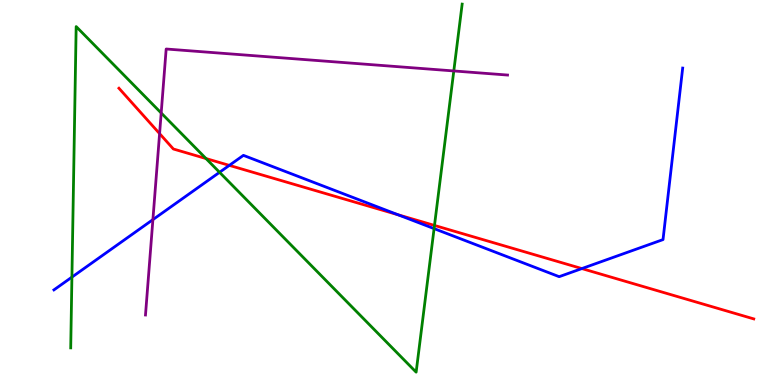[{'lines': ['blue', 'red'], 'intersections': [{'x': 2.96, 'y': 5.7}, {'x': 5.14, 'y': 4.42}, {'x': 7.51, 'y': 3.02}]}, {'lines': ['green', 'red'], 'intersections': [{'x': 2.66, 'y': 5.88}, {'x': 5.61, 'y': 4.14}]}, {'lines': ['purple', 'red'], 'intersections': [{'x': 2.06, 'y': 6.53}]}, {'lines': ['blue', 'green'], 'intersections': [{'x': 0.928, 'y': 2.8}, {'x': 2.83, 'y': 5.52}, {'x': 5.6, 'y': 4.06}]}, {'lines': ['blue', 'purple'], 'intersections': [{'x': 1.97, 'y': 4.3}]}, {'lines': ['green', 'purple'], 'intersections': [{'x': 2.08, 'y': 7.07}, {'x': 5.86, 'y': 8.16}]}]